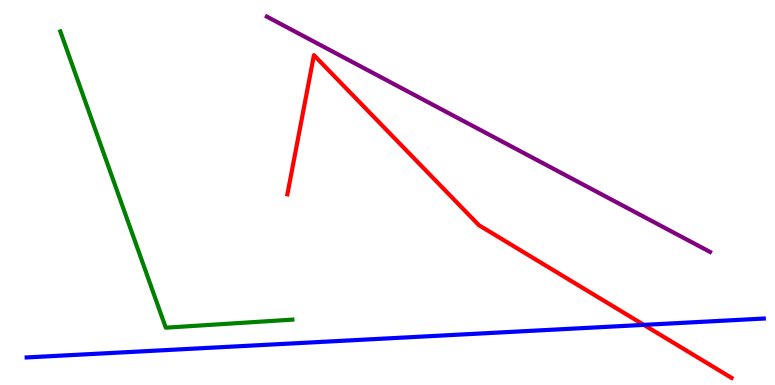[{'lines': ['blue', 'red'], 'intersections': [{'x': 8.31, 'y': 1.56}]}, {'lines': ['green', 'red'], 'intersections': []}, {'lines': ['purple', 'red'], 'intersections': []}, {'lines': ['blue', 'green'], 'intersections': []}, {'lines': ['blue', 'purple'], 'intersections': []}, {'lines': ['green', 'purple'], 'intersections': []}]